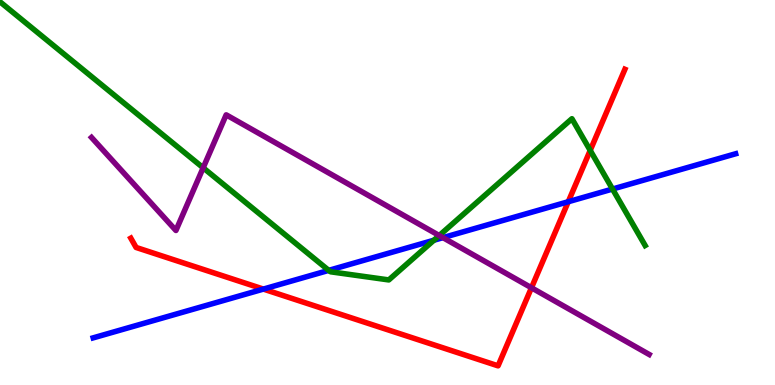[{'lines': ['blue', 'red'], 'intersections': [{'x': 3.4, 'y': 2.49}, {'x': 7.33, 'y': 4.76}]}, {'lines': ['green', 'red'], 'intersections': [{'x': 7.62, 'y': 6.09}]}, {'lines': ['purple', 'red'], 'intersections': [{'x': 6.86, 'y': 2.53}]}, {'lines': ['blue', 'green'], 'intersections': [{'x': 4.24, 'y': 2.98}, {'x': 5.6, 'y': 3.76}, {'x': 7.9, 'y': 5.09}]}, {'lines': ['blue', 'purple'], 'intersections': [{'x': 5.72, 'y': 3.83}]}, {'lines': ['green', 'purple'], 'intersections': [{'x': 2.62, 'y': 5.64}, {'x': 5.67, 'y': 3.88}]}]